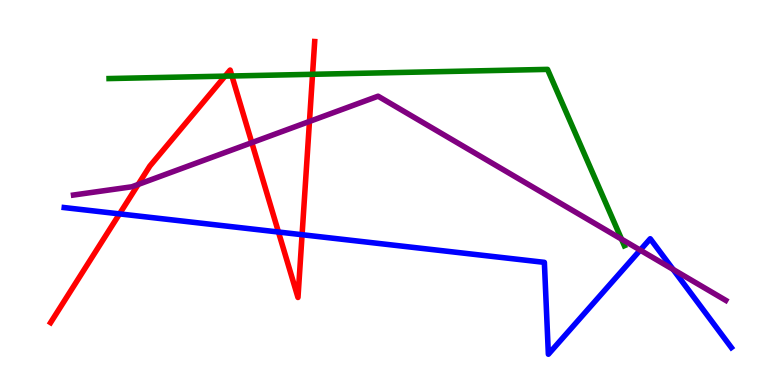[{'lines': ['blue', 'red'], 'intersections': [{'x': 1.54, 'y': 4.44}, {'x': 3.59, 'y': 3.97}, {'x': 3.9, 'y': 3.9}]}, {'lines': ['green', 'red'], 'intersections': [{'x': 2.9, 'y': 8.02}, {'x': 2.99, 'y': 8.03}, {'x': 4.03, 'y': 8.07}]}, {'lines': ['purple', 'red'], 'intersections': [{'x': 1.78, 'y': 5.21}, {'x': 3.25, 'y': 6.29}, {'x': 3.99, 'y': 6.85}]}, {'lines': ['blue', 'green'], 'intersections': []}, {'lines': ['blue', 'purple'], 'intersections': [{'x': 8.26, 'y': 3.5}, {'x': 8.69, 'y': 3.0}]}, {'lines': ['green', 'purple'], 'intersections': [{'x': 8.02, 'y': 3.79}]}]